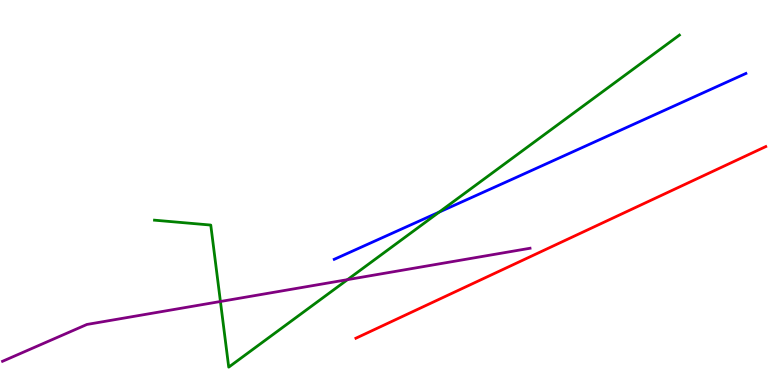[{'lines': ['blue', 'red'], 'intersections': []}, {'lines': ['green', 'red'], 'intersections': []}, {'lines': ['purple', 'red'], 'intersections': []}, {'lines': ['blue', 'green'], 'intersections': [{'x': 5.67, 'y': 4.49}]}, {'lines': ['blue', 'purple'], 'intersections': []}, {'lines': ['green', 'purple'], 'intersections': [{'x': 2.84, 'y': 2.17}, {'x': 4.48, 'y': 2.74}]}]